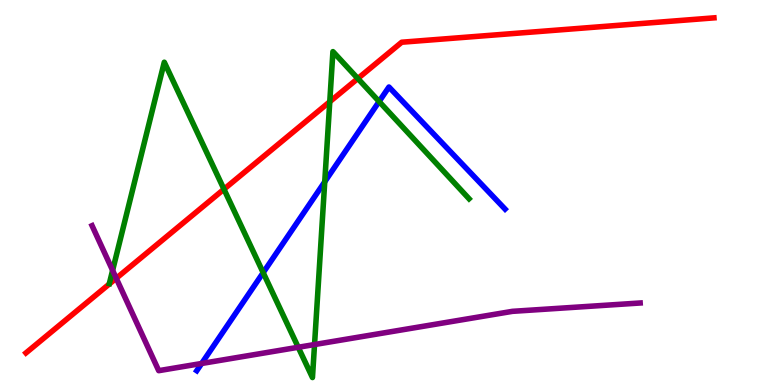[{'lines': ['blue', 'red'], 'intersections': []}, {'lines': ['green', 'red'], 'intersections': [{'x': 2.89, 'y': 5.09}, {'x': 4.26, 'y': 7.36}, {'x': 4.62, 'y': 7.96}]}, {'lines': ['purple', 'red'], 'intersections': [{'x': 1.5, 'y': 2.77}]}, {'lines': ['blue', 'green'], 'intersections': [{'x': 3.4, 'y': 2.92}, {'x': 4.19, 'y': 5.28}, {'x': 4.89, 'y': 7.36}]}, {'lines': ['blue', 'purple'], 'intersections': [{'x': 2.6, 'y': 0.559}]}, {'lines': ['green', 'purple'], 'intersections': [{'x': 1.45, 'y': 2.98}, {'x': 3.85, 'y': 0.98}, {'x': 4.06, 'y': 1.05}]}]